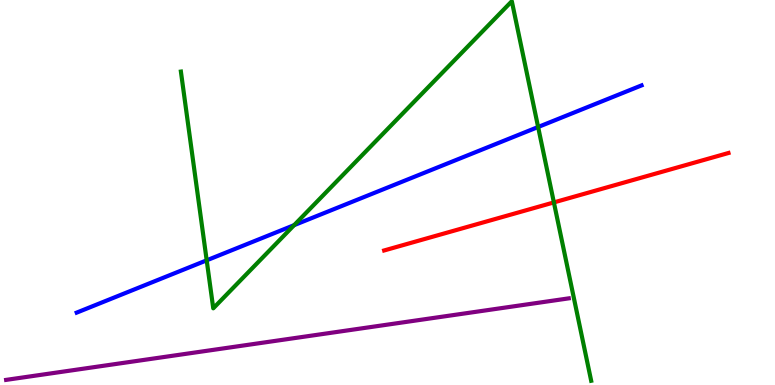[{'lines': ['blue', 'red'], 'intersections': []}, {'lines': ['green', 'red'], 'intersections': [{'x': 7.15, 'y': 4.74}]}, {'lines': ['purple', 'red'], 'intersections': []}, {'lines': ['blue', 'green'], 'intersections': [{'x': 2.67, 'y': 3.24}, {'x': 3.8, 'y': 4.15}, {'x': 6.94, 'y': 6.7}]}, {'lines': ['blue', 'purple'], 'intersections': []}, {'lines': ['green', 'purple'], 'intersections': []}]